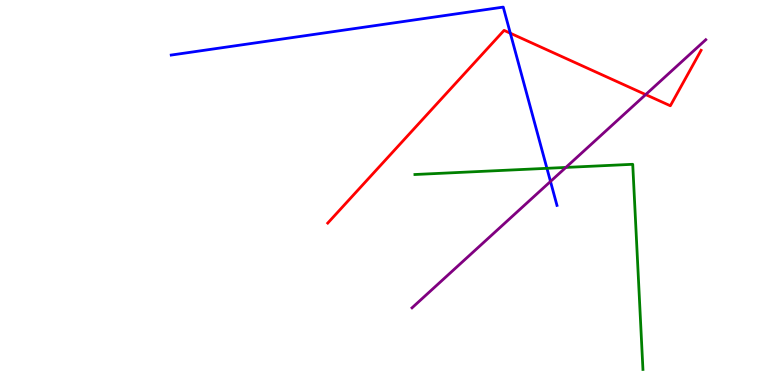[{'lines': ['blue', 'red'], 'intersections': [{'x': 6.58, 'y': 9.14}]}, {'lines': ['green', 'red'], 'intersections': []}, {'lines': ['purple', 'red'], 'intersections': [{'x': 8.33, 'y': 7.54}]}, {'lines': ['blue', 'green'], 'intersections': [{'x': 7.06, 'y': 5.63}]}, {'lines': ['blue', 'purple'], 'intersections': [{'x': 7.1, 'y': 5.29}]}, {'lines': ['green', 'purple'], 'intersections': [{'x': 7.3, 'y': 5.65}]}]